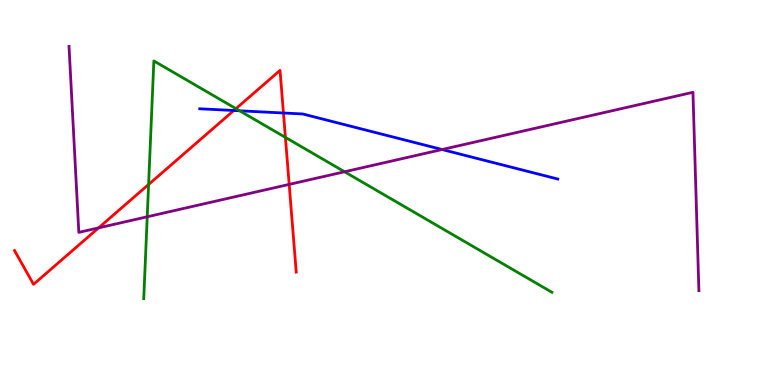[{'lines': ['blue', 'red'], 'intersections': [{'x': 3.02, 'y': 7.13}, {'x': 3.66, 'y': 7.06}]}, {'lines': ['green', 'red'], 'intersections': [{'x': 1.92, 'y': 5.21}, {'x': 3.04, 'y': 7.18}, {'x': 3.68, 'y': 6.43}]}, {'lines': ['purple', 'red'], 'intersections': [{'x': 1.27, 'y': 4.08}, {'x': 3.73, 'y': 5.21}]}, {'lines': ['blue', 'green'], 'intersections': [{'x': 3.09, 'y': 7.12}]}, {'lines': ['blue', 'purple'], 'intersections': [{'x': 5.7, 'y': 6.12}]}, {'lines': ['green', 'purple'], 'intersections': [{'x': 1.9, 'y': 4.37}, {'x': 4.45, 'y': 5.54}]}]